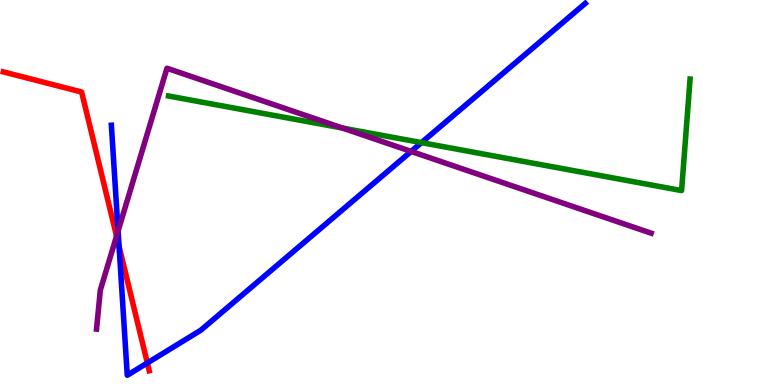[{'lines': ['blue', 'red'], 'intersections': [{'x': 1.54, 'y': 3.6}, {'x': 1.9, 'y': 0.572}]}, {'lines': ['green', 'red'], 'intersections': []}, {'lines': ['purple', 'red'], 'intersections': [{'x': 1.5, 'y': 3.87}]}, {'lines': ['blue', 'green'], 'intersections': [{'x': 5.44, 'y': 6.3}]}, {'lines': ['blue', 'purple'], 'intersections': [{'x': 1.52, 'y': 4.0}, {'x': 5.3, 'y': 6.07}]}, {'lines': ['green', 'purple'], 'intersections': [{'x': 4.42, 'y': 6.67}]}]